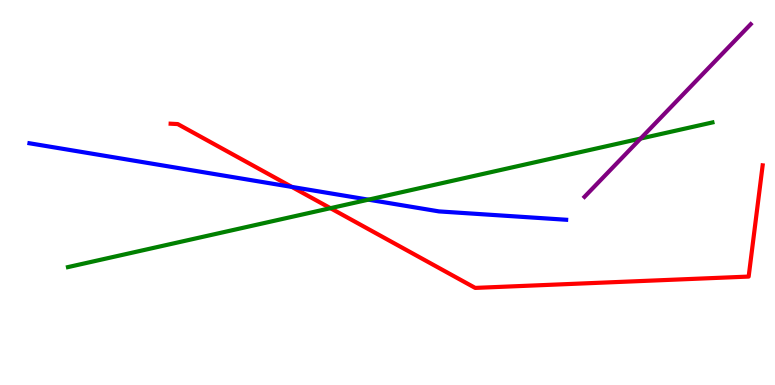[{'lines': ['blue', 'red'], 'intersections': [{'x': 3.77, 'y': 5.14}]}, {'lines': ['green', 'red'], 'intersections': [{'x': 4.26, 'y': 4.59}]}, {'lines': ['purple', 'red'], 'intersections': []}, {'lines': ['blue', 'green'], 'intersections': [{'x': 4.75, 'y': 4.81}]}, {'lines': ['blue', 'purple'], 'intersections': []}, {'lines': ['green', 'purple'], 'intersections': [{'x': 8.27, 'y': 6.4}]}]